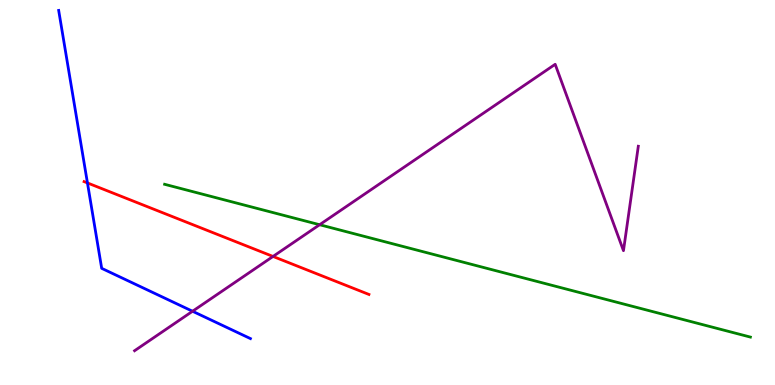[{'lines': ['blue', 'red'], 'intersections': [{'x': 1.13, 'y': 5.25}]}, {'lines': ['green', 'red'], 'intersections': []}, {'lines': ['purple', 'red'], 'intersections': [{'x': 3.52, 'y': 3.34}]}, {'lines': ['blue', 'green'], 'intersections': []}, {'lines': ['blue', 'purple'], 'intersections': [{'x': 2.48, 'y': 1.92}]}, {'lines': ['green', 'purple'], 'intersections': [{'x': 4.12, 'y': 4.16}]}]